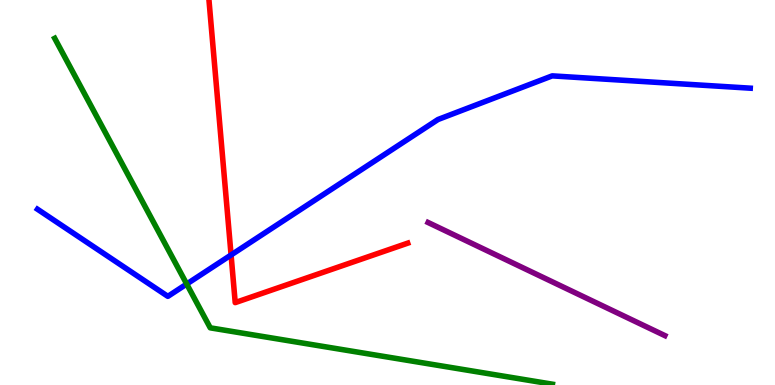[{'lines': ['blue', 'red'], 'intersections': [{'x': 2.98, 'y': 3.38}]}, {'lines': ['green', 'red'], 'intersections': []}, {'lines': ['purple', 'red'], 'intersections': []}, {'lines': ['blue', 'green'], 'intersections': [{'x': 2.41, 'y': 2.62}]}, {'lines': ['blue', 'purple'], 'intersections': []}, {'lines': ['green', 'purple'], 'intersections': []}]